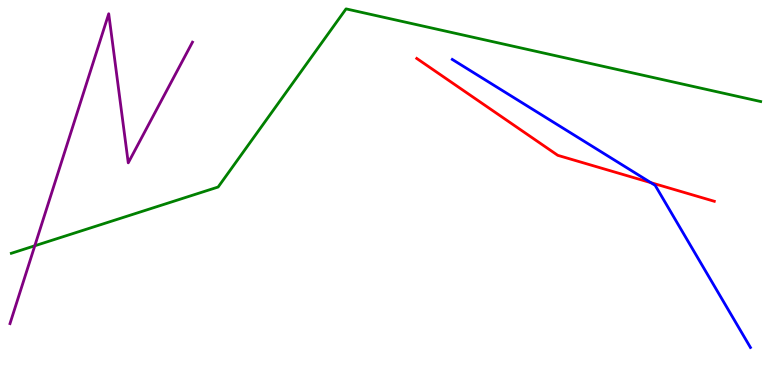[{'lines': ['blue', 'red'], 'intersections': [{'x': 8.4, 'y': 5.26}]}, {'lines': ['green', 'red'], 'intersections': []}, {'lines': ['purple', 'red'], 'intersections': []}, {'lines': ['blue', 'green'], 'intersections': []}, {'lines': ['blue', 'purple'], 'intersections': []}, {'lines': ['green', 'purple'], 'intersections': [{'x': 0.449, 'y': 3.62}]}]